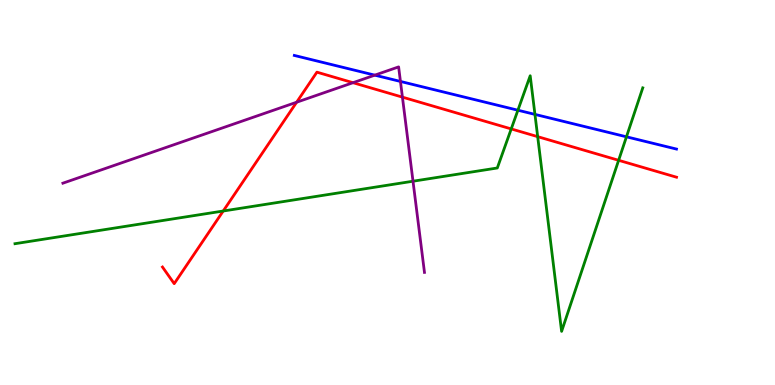[{'lines': ['blue', 'red'], 'intersections': []}, {'lines': ['green', 'red'], 'intersections': [{'x': 2.88, 'y': 4.52}, {'x': 6.6, 'y': 6.65}, {'x': 6.94, 'y': 6.45}, {'x': 7.98, 'y': 5.84}]}, {'lines': ['purple', 'red'], 'intersections': [{'x': 3.83, 'y': 7.34}, {'x': 4.55, 'y': 7.85}, {'x': 5.19, 'y': 7.48}]}, {'lines': ['blue', 'green'], 'intersections': [{'x': 6.68, 'y': 7.14}, {'x': 6.9, 'y': 7.03}, {'x': 8.08, 'y': 6.45}]}, {'lines': ['blue', 'purple'], 'intersections': [{'x': 4.84, 'y': 8.05}, {'x': 5.17, 'y': 7.88}]}, {'lines': ['green', 'purple'], 'intersections': [{'x': 5.33, 'y': 5.29}]}]